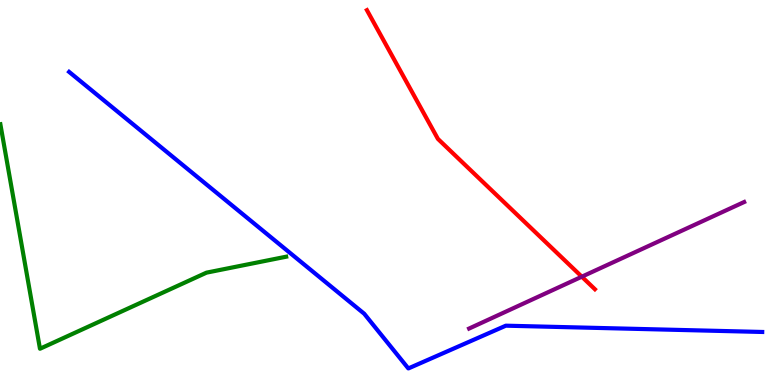[{'lines': ['blue', 'red'], 'intersections': []}, {'lines': ['green', 'red'], 'intersections': []}, {'lines': ['purple', 'red'], 'intersections': [{'x': 7.51, 'y': 2.81}]}, {'lines': ['blue', 'green'], 'intersections': []}, {'lines': ['blue', 'purple'], 'intersections': []}, {'lines': ['green', 'purple'], 'intersections': []}]